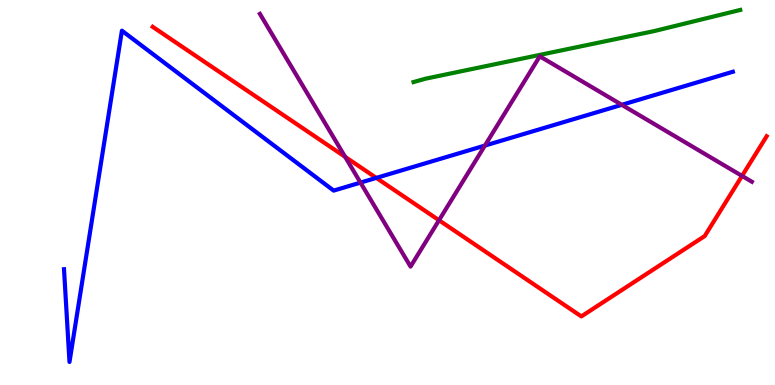[{'lines': ['blue', 'red'], 'intersections': [{'x': 4.86, 'y': 5.38}]}, {'lines': ['green', 'red'], 'intersections': []}, {'lines': ['purple', 'red'], 'intersections': [{'x': 4.45, 'y': 5.93}, {'x': 5.66, 'y': 4.28}, {'x': 9.57, 'y': 5.43}]}, {'lines': ['blue', 'green'], 'intersections': []}, {'lines': ['blue', 'purple'], 'intersections': [{'x': 4.65, 'y': 5.26}, {'x': 6.26, 'y': 6.22}, {'x': 8.02, 'y': 7.28}]}, {'lines': ['green', 'purple'], 'intersections': []}]